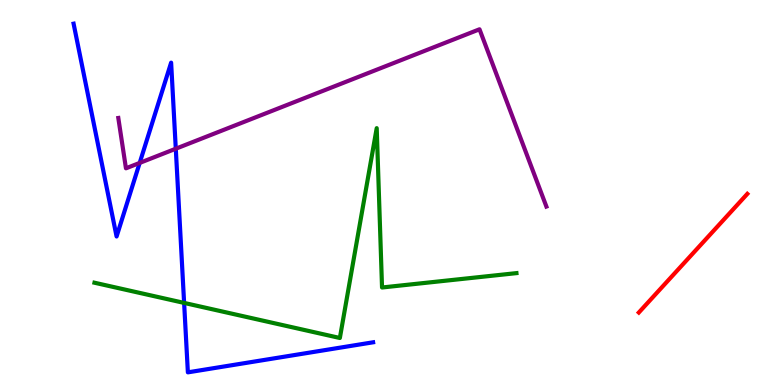[{'lines': ['blue', 'red'], 'intersections': []}, {'lines': ['green', 'red'], 'intersections': []}, {'lines': ['purple', 'red'], 'intersections': []}, {'lines': ['blue', 'green'], 'intersections': [{'x': 2.38, 'y': 2.13}]}, {'lines': ['blue', 'purple'], 'intersections': [{'x': 1.8, 'y': 5.77}, {'x': 2.27, 'y': 6.14}]}, {'lines': ['green', 'purple'], 'intersections': []}]